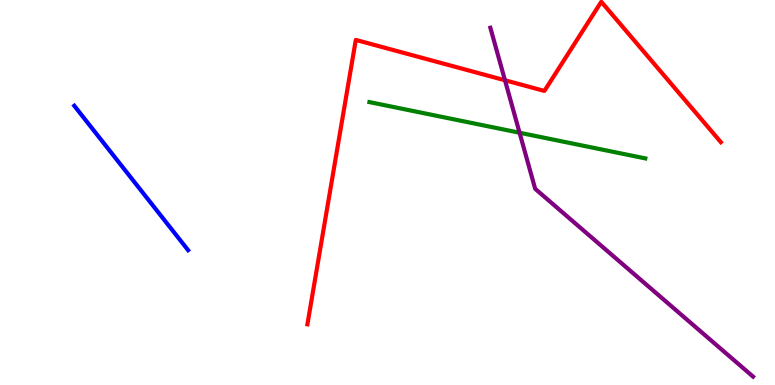[{'lines': ['blue', 'red'], 'intersections': []}, {'lines': ['green', 'red'], 'intersections': []}, {'lines': ['purple', 'red'], 'intersections': [{'x': 6.52, 'y': 7.92}]}, {'lines': ['blue', 'green'], 'intersections': []}, {'lines': ['blue', 'purple'], 'intersections': []}, {'lines': ['green', 'purple'], 'intersections': [{'x': 6.7, 'y': 6.55}]}]